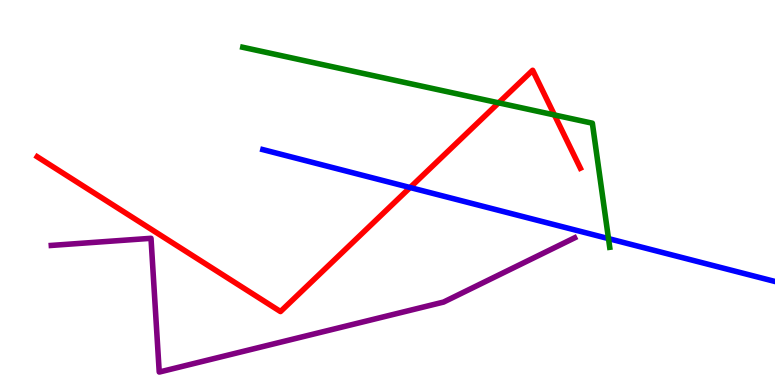[{'lines': ['blue', 'red'], 'intersections': [{'x': 5.29, 'y': 5.13}]}, {'lines': ['green', 'red'], 'intersections': [{'x': 6.43, 'y': 7.33}, {'x': 7.15, 'y': 7.01}]}, {'lines': ['purple', 'red'], 'intersections': []}, {'lines': ['blue', 'green'], 'intersections': [{'x': 7.85, 'y': 3.8}]}, {'lines': ['blue', 'purple'], 'intersections': []}, {'lines': ['green', 'purple'], 'intersections': []}]